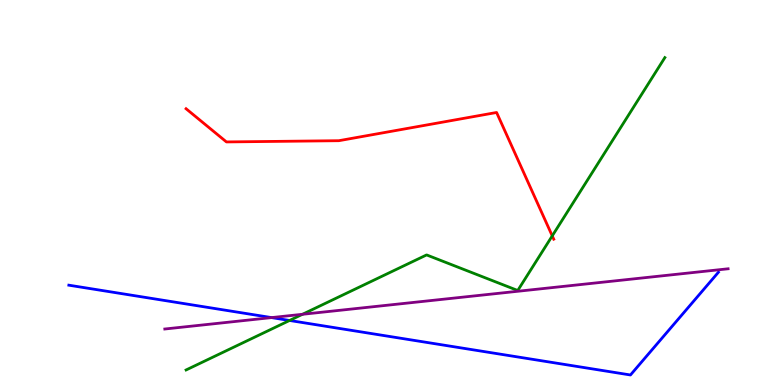[{'lines': ['blue', 'red'], 'intersections': []}, {'lines': ['green', 'red'], 'intersections': [{'x': 7.13, 'y': 3.87}]}, {'lines': ['purple', 'red'], 'intersections': []}, {'lines': ['blue', 'green'], 'intersections': [{'x': 3.74, 'y': 1.68}]}, {'lines': ['blue', 'purple'], 'intersections': [{'x': 3.5, 'y': 1.75}]}, {'lines': ['green', 'purple'], 'intersections': [{'x': 3.9, 'y': 1.84}]}]